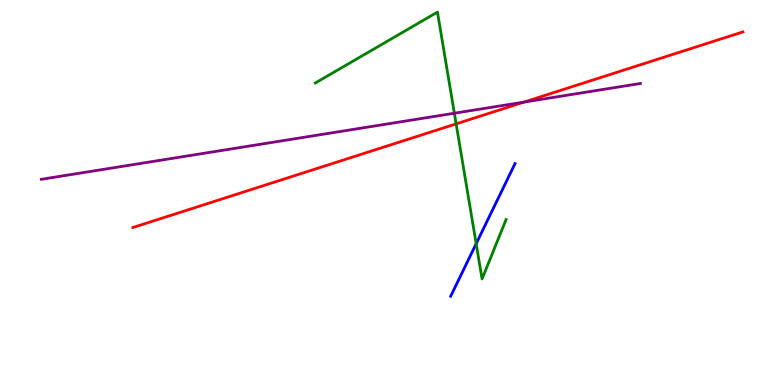[{'lines': ['blue', 'red'], 'intersections': []}, {'lines': ['green', 'red'], 'intersections': [{'x': 5.89, 'y': 6.78}]}, {'lines': ['purple', 'red'], 'intersections': [{'x': 6.76, 'y': 7.35}]}, {'lines': ['blue', 'green'], 'intersections': [{'x': 6.14, 'y': 3.67}]}, {'lines': ['blue', 'purple'], 'intersections': []}, {'lines': ['green', 'purple'], 'intersections': [{'x': 5.86, 'y': 7.06}]}]